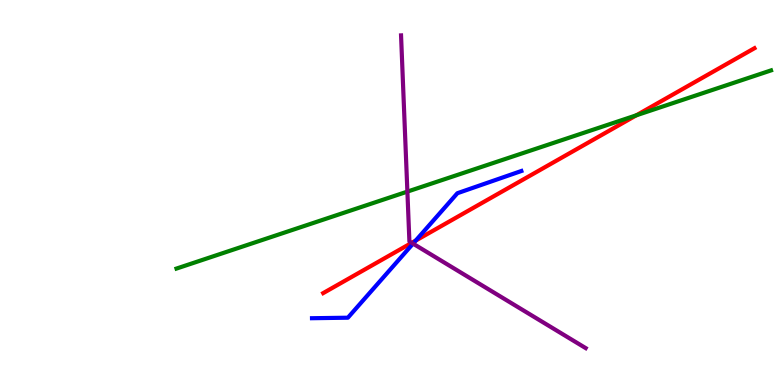[{'lines': ['blue', 'red'], 'intersections': [{'x': 5.36, 'y': 3.75}]}, {'lines': ['green', 'red'], 'intersections': [{'x': 8.21, 'y': 7.01}]}, {'lines': ['purple', 'red'], 'intersections': [{'x': 5.31, 'y': 3.69}]}, {'lines': ['blue', 'green'], 'intersections': []}, {'lines': ['blue', 'purple'], 'intersections': [{'x': 5.33, 'y': 3.67}]}, {'lines': ['green', 'purple'], 'intersections': [{'x': 5.26, 'y': 5.02}]}]